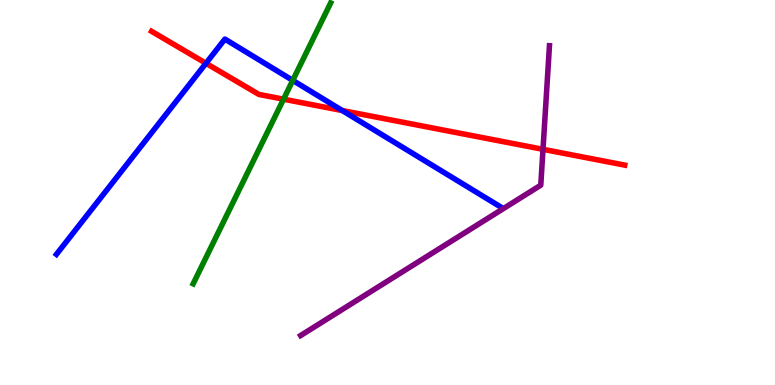[{'lines': ['blue', 'red'], 'intersections': [{'x': 2.66, 'y': 8.36}, {'x': 4.42, 'y': 7.13}]}, {'lines': ['green', 'red'], 'intersections': [{'x': 3.66, 'y': 7.42}]}, {'lines': ['purple', 'red'], 'intersections': [{'x': 7.01, 'y': 6.12}]}, {'lines': ['blue', 'green'], 'intersections': [{'x': 3.78, 'y': 7.91}]}, {'lines': ['blue', 'purple'], 'intersections': []}, {'lines': ['green', 'purple'], 'intersections': []}]